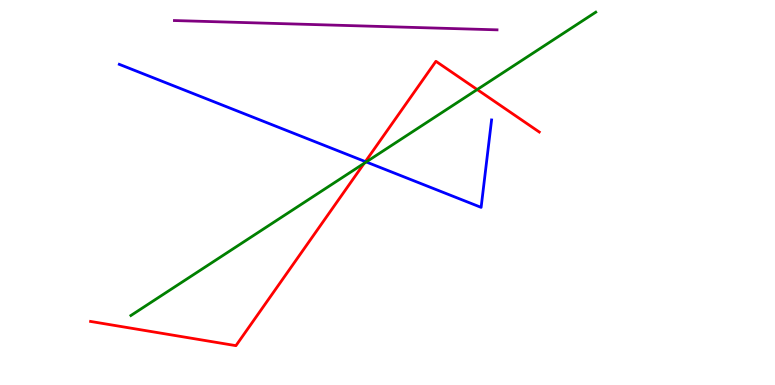[{'lines': ['blue', 'red'], 'intersections': [{'x': 4.71, 'y': 5.8}]}, {'lines': ['green', 'red'], 'intersections': [{'x': 4.7, 'y': 5.76}, {'x': 6.16, 'y': 7.67}]}, {'lines': ['purple', 'red'], 'intersections': []}, {'lines': ['blue', 'green'], 'intersections': [{'x': 4.73, 'y': 5.79}]}, {'lines': ['blue', 'purple'], 'intersections': []}, {'lines': ['green', 'purple'], 'intersections': []}]